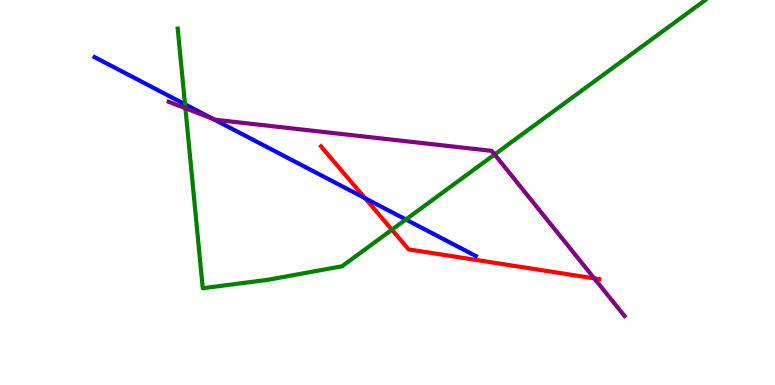[{'lines': ['blue', 'red'], 'intersections': [{'x': 4.71, 'y': 4.85}]}, {'lines': ['green', 'red'], 'intersections': [{'x': 5.06, 'y': 4.03}]}, {'lines': ['purple', 'red'], 'intersections': [{'x': 7.67, 'y': 2.77}]}, {'lines': ['blue', 'green'], 'intersections': [{'x': 2.39, 'y': 7.29}, {'x': 5.24, 'y': 4.3}]}, {'lines': ['blue', 'purple'], 'intersections': [{'x': 2.75, 'y': 6.91}]}, {'lines': ['green', 'purple'], 'intersections': [{'x': 2.39, 'y': 7.19}, {'x': 6.38, 'y': 5.99}]}]